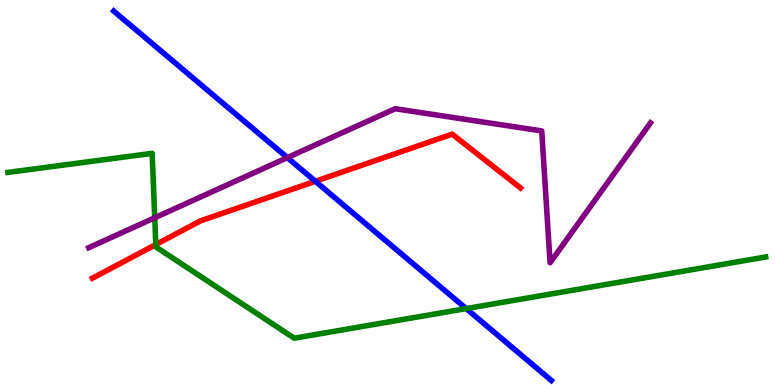[{'lines': ['blue', 'red'], 'intersections': [{'x': 4.07, 'y': 5.29}]}, {'lines': ['green', 'red'], 'intersections': [{'x': 2.01, 'y': 3.65}]}, {'lines': ['purple', 'red'], 'intersections': []}, {'lines': ['blue', 'green'], 'intersections': [{'x': 6.02, 'y': 1.98}]}, {'lines': ['blue', 'purple'], 'intersections': [{'x': 3.71, 'y': 5.91}]}, {'lines': ['green', 'purple'], 'intersections': [{'x': 2.0, 'y': 4.34}]}]